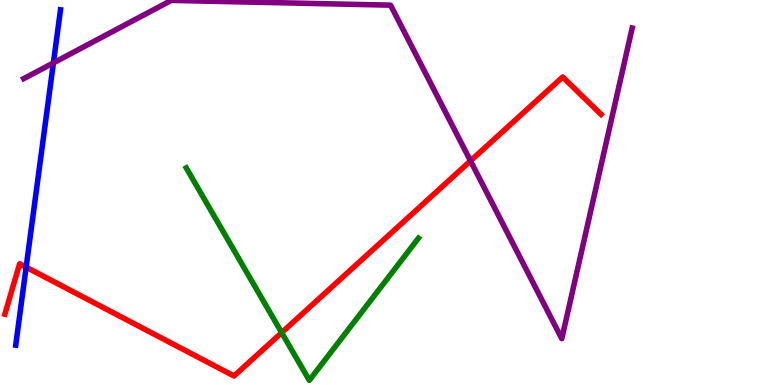[{'lines': ['blue', 'red'], 'intersections': [{'x': 0.337, 'y': 3.06}]}, {'lines': ['green', 'red'], 'intersections': [{'x': 3.63, 'y': 1.36}]}, {'lines': ['purple', 'red'], 'intersections': [{'x': 6.07, 'y': 5.82}]}, {'lines': ['blue', 'green'], 'intersections': []}, {'lines': ['blue', 'purple'], 'intersections': [{'x': 0.689, 'y': 8.37}]}, {'lines': ['green', 'purple'], 'intersections': []}]